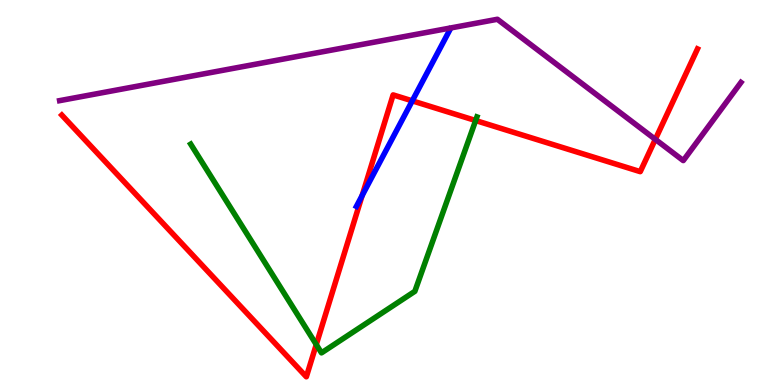[{'lines': ['blue', 'red'], 'intersections': [{'x': 4.67, 'y': 4.92}, {'x': 5.32, 'y': 7.38}]}, {'lines': ['green', 'red'], 'intersections': [{'x': 4.08, 'y': 1.05}, {'x': 6.14, 'y': 6.87}]}, {'lines': ['purple', 'red'], 'intersections': [{'x': 8.46, 'y': 6.38}]}, {'lines': ['blue', 'green'], 'intersections': []}, {'lines': ['blue', 'purple'], 'intersections': []}, {'lines': ['green', 'purple'], 'intersections': []}]